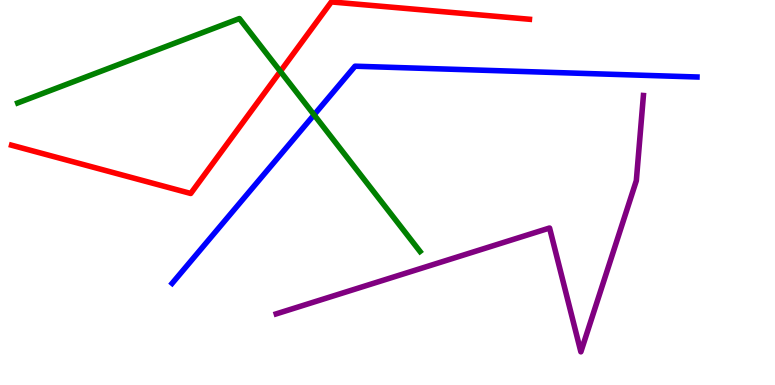[{'lines': ['blue', 'red'], 'intersections': []}, {'lines': ['green', 'red'], 'intersections': [{'x': 3.62, 'y': 8.15}]}, {'lines': ['purple', 'red'], 'intersections': []}, {'lines': ['blue', 'green'], 'intersections': [{'x': 4.05, 'y': 7.02}]}, {'lines': ['blue', 'purple'], 'intersections': []}, {'lines': ['green', 'purple'], 'intersections': []}]